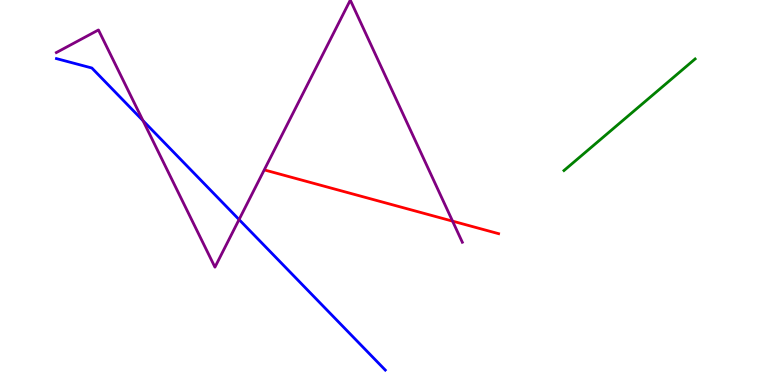[{'lines': ['blue', 'red'], 'intersections': []}, {'lines': ['green', 'red'], 'intersections': []}, {'lines': ['purple', 'red'], 'intersections': [{'x': 5.84, 'y': 4.26}]}, {'lines': ['blue', 'green'], 'intersections': []}, {'lines': ['blue', 'purple'], 'intersections': [{'x': 1.85, 'y': 6.87}, {'x': 3.08, 'y': 4.3}]}, {'lines': ['green', 'purple'], 'intersections': []}]